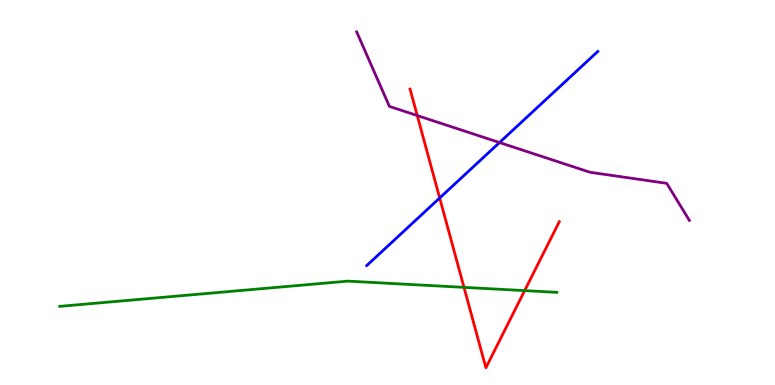[{'lines': ['blue', 'red'], 'intersections': [{'x': 5.67, 'y': 4.86}]}, {'lines': ['green', 'red'], 'intersections': [{'x': 5.99, 'y': 2.54}, {'x': 6.77, 'y': 2.45}]}, {'lines': ['purple', 'red'], 'intersections': [{'x': 5.38, 'y': 7.0}]}, {'lines': ['blue', 'green'], 'intersections': []}, {'lines': ['blue', 'purple'], 'intersections': [{'x': 6.45, 'y': 6.3}]}, {'lines': ['green', 'purple'], 'intersections': []}]